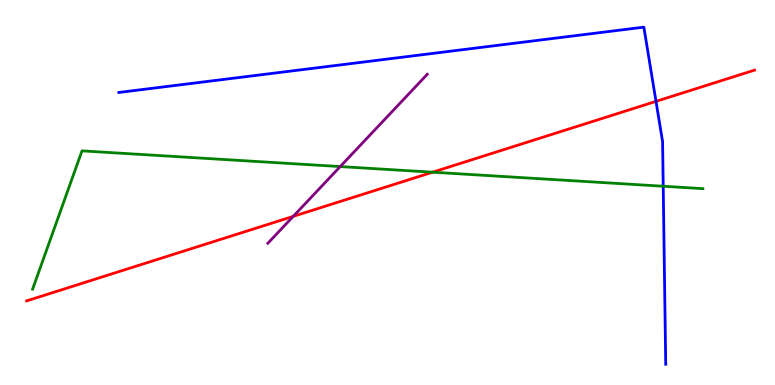[{'lines': ['blue', 'red'], 'intersections': [{'x': 8.46, 'y': 7.37}]}, {'lines': ['green', 'red'], 'intersections': [{'x': 5.58, 'y': 5.53}]}, {'lines': ['purple', 'red'], 'intersections': [{'x': 3.78, 'y': 4.38}]}, {'lines': ['blue', 'green'], 'intersections': [{'x': 8.56, 'y': 5.16}]}, {'lines': ['blue', 'purple'], 'intersections': []}, {'lines': ['green', 'purple'], 'intersections': [{'x': 4.39, 'y': 5.67}]}]